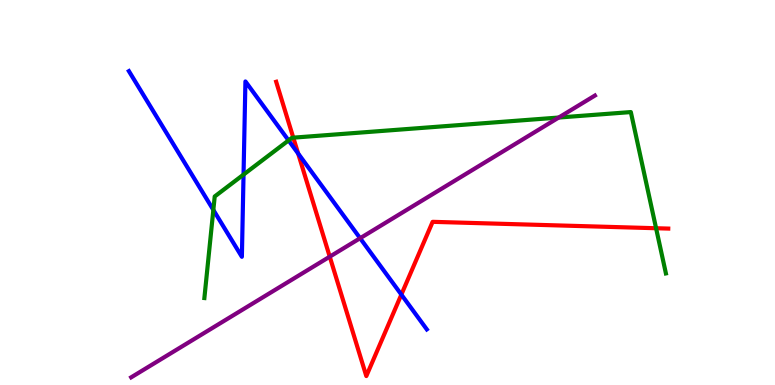[{'lines': ['blue', 'red'], 'intersections': [{'x': 3.85, 'y': 6.01}, {'x': 5.18, 'y': 2.35}]}, {'lines': ['green', 'red'], 'intersections': [{'x': 3.78, 'y': 6.42}, {'x': 8.47, 'y': 4.07}]}, {'lines': ['purple', 'red'], 'intersections': [{'x': 4.25, 'y': 3.33}]}, {'lines': ['blue', 'green'], 'intersections': [{'x': 2.75, 'y': 4.55}, {'x': 3.14, 'y': 5.47}, {'x': 3.72, 'y': 6.35}]}, {'lines': ['blue', 'purple'], 'intersections': [{'x': 4.65, 'y': 3.81}]}, {'lines': ['green', 'purple'], 'intersections': [{'x': 7.21, 'y': 6.95}]}]